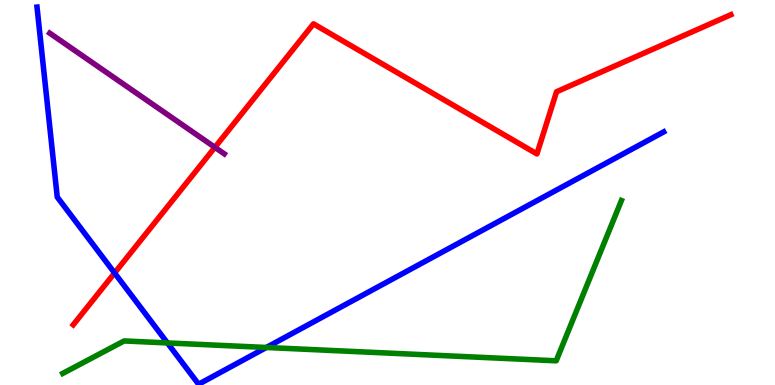[{'lines': ['blue', 'red'], 'intersections': [{'x': 1.48, 'y': 2.91}]}, {'lines': ['green', 'red'], 'intersections': []}, {'lines': ['purple', 'red'], 'intersections': [{'x': 2.77, 'y': 6.17}]}, {'lines': ['blue', 'green'], 'intersections': [{'x': 2.16, 'y': 1.09}, {'x': 3.44, 'y': 0.975}]}, {'lines': ['blue', 'purple'], 'intersections': []}, {'lines': ['green', 'purple'], 'intersections': []}]